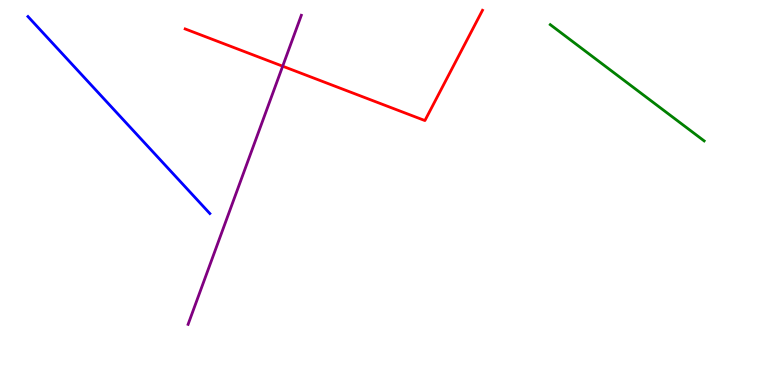[{'lines': ['blue', 'red'], 'intersections': []}, {'lines': ['green', 'red'], 'intersections': []}, {'lines': ['purple', 'red'], 'intersections': [{'x': 3.65, 'y': 8.28}]}, {'lines': ['blue', 'green'], 'intersections': []}, {'lines': ['blue', 'purple'], 'intersections': []}, {'lines': ['green', 'purple'], 'intersections': []}]